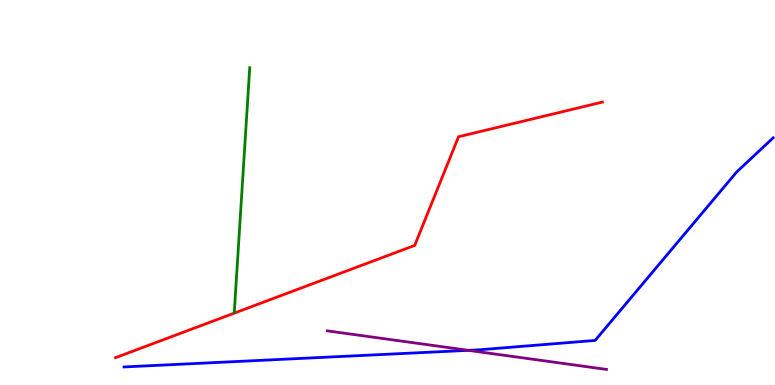[{'lines': ['blue', 'red'], 'intersections': []}, {'lines': ['green', 'red'], 'intersections': []}, {'lines': ['purple', 'red'], 'intersections': []}, {'lines': ['blue', 'green'], 'intersections': []}, {'lines': ['blue', 'purple'], 'intersections': [{'x': 6.04, 'y': 0.9}]}, {'lines': ['green', 'purple'], 'intersections': []}]